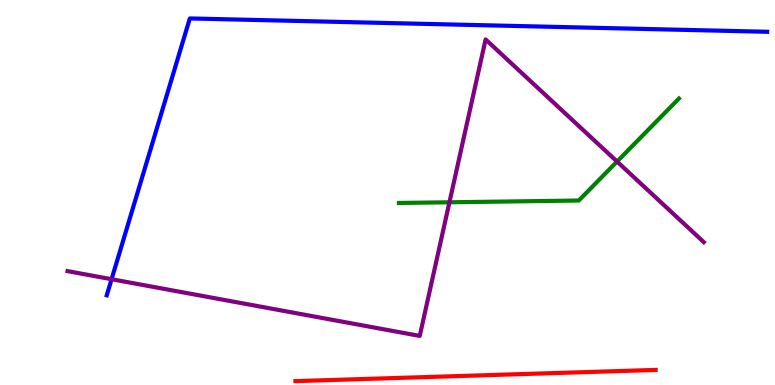[{'lines': ['blue', 'red'], 'intersections': []}, {'lines': ['green', 'red'], 'intersections': []}, {'lines': ['purple', 'red'], 'intersections': []}, {'lines': ['blue', 'green'], 'intersections': []}, {'lines': ['blue', 'purple'], 'intersections': [{'x': 1.44, 'y': 2.75}]}, {'lines': ['green', 'purple'], 'intersections': [{'x': 5.8, 'y': 4.75}, {'x': 7.96, 'y': 5.8}]}]